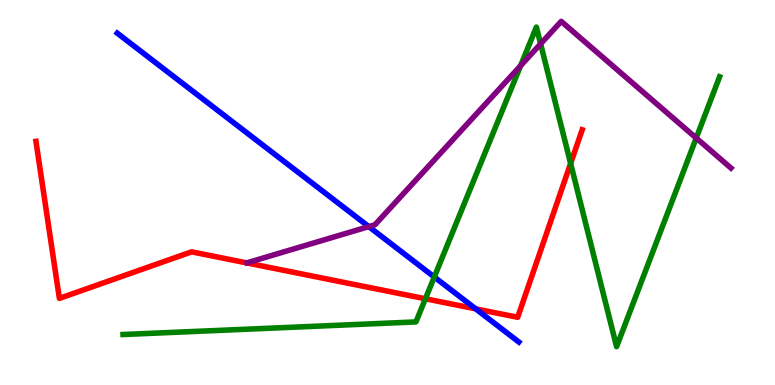[{'lines': ['blue', 'red'], 'intersections': [{'x': 6.14, 'y': 1.98}]}, {'lines': ['green', 'red'], 'intersections': [{'x': 5.49, 'y': 2.24}, {'x': 7.36, 'y': 5.75}]}, {'lines': ['purple', 'red'], 'intersections': []}, {'lines': ['blue', 'green'], 'intersections': [{'x': 5.6, 'y': 2.81}]}, {'lines': ['blue', 'purple'], 'intersections': [{'x': 4.76, 'y': 4.11}]}, {'lines': ['green', 'purple'], 'intersections': [{'x': 6.72, 'y': 8.29}, {'x': 6.98, 'y': 8.86}, {'x': 8.98, 'y': 6.41}]}]